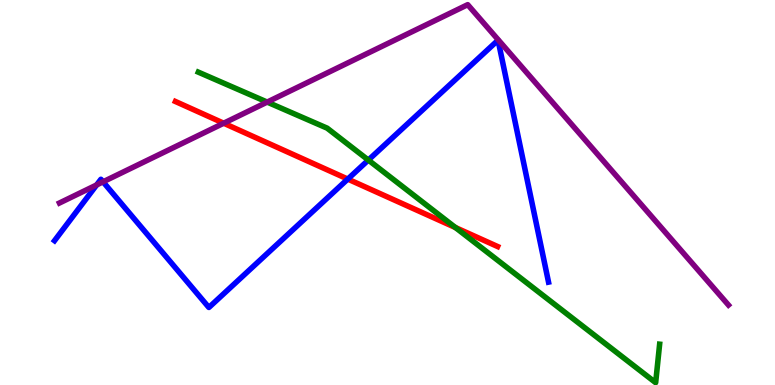[{'lines': ['blue', 'red'], 'intersections': [{'x': 4.49, 'y': 5.35}]}, {'lines': ['green', 'red'], 'intersections': [{'x': 5.88, 'y': 4.09}]}, {'lines': ['purple', 'red'], 'intersections': [{'x': 2.89, 'y': 6.8}]}, {'lines': ['blue', 'green'], 'intersections': [{'x': 4.75, 'y': 5.84}]}, {'lines': ['blue', 'purple'], 'intersections': [{'x': 1.25, 'y': 5.2}, {'x': 1.33, 'y': 5.28}]}, {'lines': ['green', 'purple'], 'intersections': [{'x': 3.45, 'y': 7.35}]}]